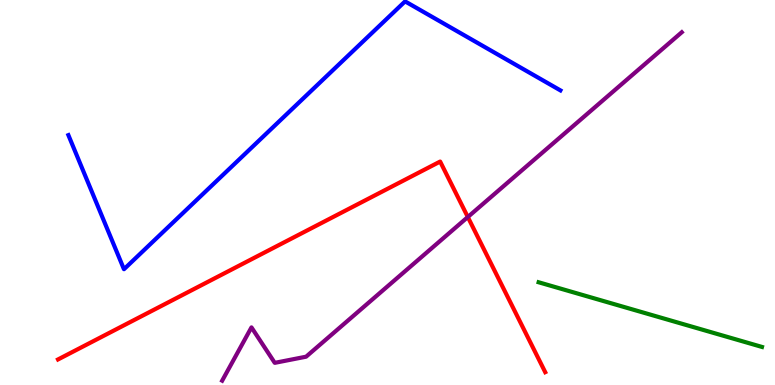[{'lines': ['blue', 'red'], 'intersections': []}, {'lines': ['green', 'red'], 'intersections': []}, {'lines': ['purple', 'red'], 'intersections': [{'x': 6.04, 'y': 4.36}]}, {'lines': ['blue', 'green'], 'intersections': []}, {'lines': ['blue', 'purple'], 'intersections': []}, {'lines': ['green', 'purple'], 'intersections': []}]